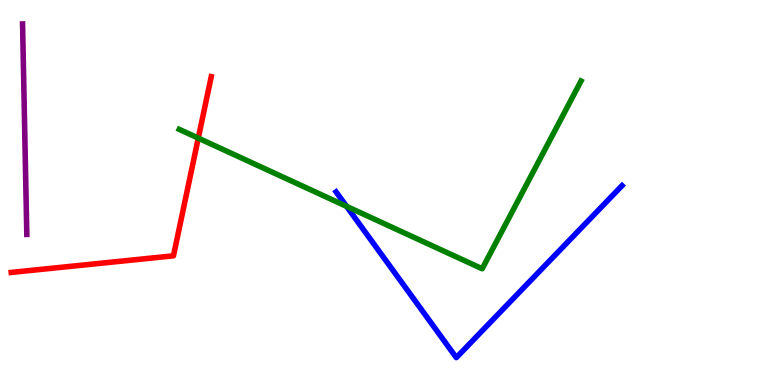[{'lines': ['blue', 'red'], 'intersections': []}, {'lines': ['green', 'red'], 'intersections': [{'x': 2.56, 'y': 6.41}]}, {'lines': ['purple', 'red'], 'intersections': []}, {'lines': ['blue', 'green'], 'intersections': [{'x': 4.47, 'y': 4.64}]}, {'lines': ['blue', 'purple'], 'intersections': []}, {'lines': ['green', 'purple'], 'intersections': []}]